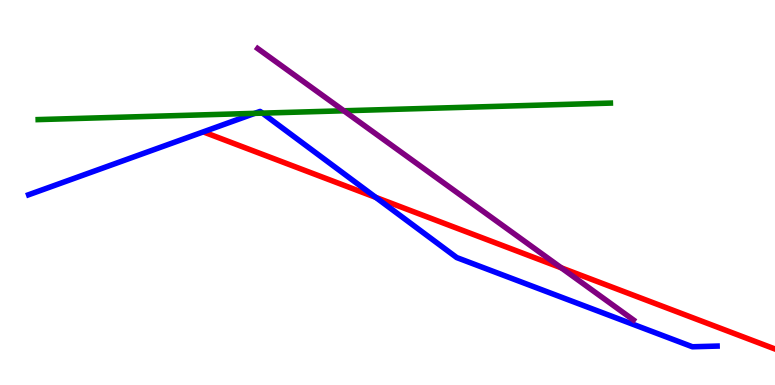[{'lines': ['blue', 'red'], 'intersections': [{'x': 4.85, 'y': 4.87}]}, {'lines': ['green', 'red'], 'intersections': []}, {'lines': ['purple', 'red'], 'intersections': [{'x': 7.24, 'y': 3.04}]}, {'lines': ['blue', 'green'], 'intersections': [{'x': 3.29, 'y': 7.06}, {'x': 3.39, 'y': 7.06}]}, {'lines': ['blue', 'purple'], 'intersections': []}, {'lines': ['green', 'purple'], 'intersections': [{'x': 4.44, 'y': 7.12}]}]